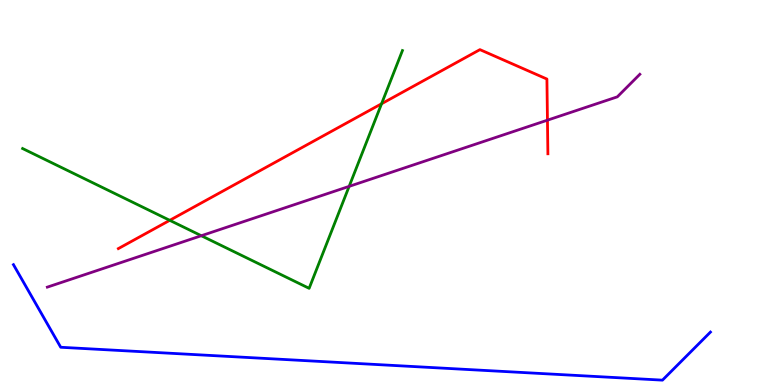[{'lines': ['blue', 'red'], 'intersections': []}, {'lines': ['green', 'red'], 'intersections': [{'x': 2.19, 'y': 4.28}, {'x': 4.92, 'y': 7.3}]}, {'lines': ['purple', 'red'], 'intersections': [{'x': 7.06, 'y': 6.88}]}, {'lines': ['blue', 'green'], 'intersections': []}, {'lines': ['blue', 'purple'], 'intersections': []}, {'lines': ['green', 'purple'], 'intersections': [{'x': 2.6, 'y': 3.88}, {'x': 4.51, 'y': 5.16}]}]